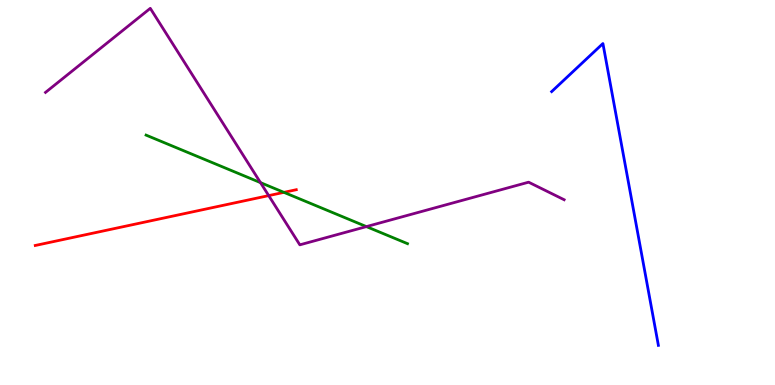[{'lines': ['blue', 'red'], 'intersections': []}, {'lines': ['green', 'red'], 'intersections': [{'x': 3.66, 'y': 5.0}]}, {'lines': ['purple', 'red'], 'intersections': [{'x': 3.47, 'y': 4.92}]}, {'lines': ['blue', 'green'], 'intersections': []}, {'lines': ['blue', 'purple'], 'intersections': []}, {'lines': ['green', 'purple'], 'intersections': [{'x': 3.36, 'y': 5.26}, {'x': 4.73, 'y': 4.11}]}]